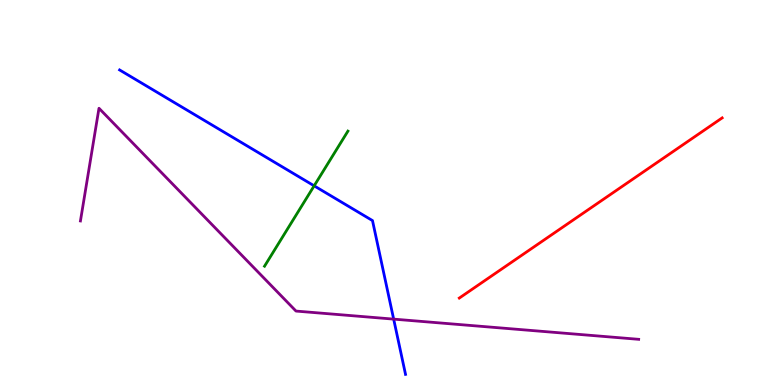[{'lines': ['blue', 'red'], 'intersections': []}, {'lines': ['green', 'red'], 'intersections': []}, {'lines': ['purple', 'red'], 'intersections': []}, {'lines': ['blue', 'green'], 'intersections': [{'x': 4.05, 'y': 5.17}]}, {'lines': ['blue', 'purple'], 'intersections': [{'x': 5.08, 'y': 1.71}]}, {'lines': ['green', 'purple'], 'intersections': []}]